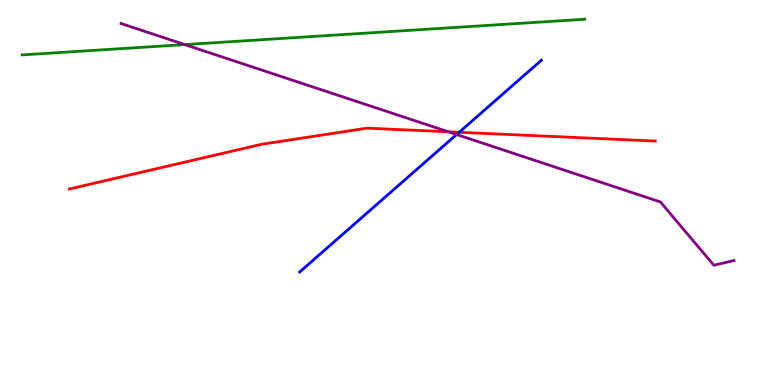[{'lines': ['blue', 'red'], 'intersections': [{'x': 5.92, 'y': 6.56}]}, {'lines': ['green', 'red'], 'intersections': []}, {'lines': ['purple', 'red'], 'intersections': [{'x': 5.79, 'y': 6.58}]}, {'lines': ['blue', 'green'], 'intersections': []}, {'lines': ['blue', 'purple'], 'intersections': [{'x': 5.89, 'y': 6.51}]}, {'lines': ['green', 'purple'], 'intersections': [{'x': 2.38, 'y': 8.84}]}]